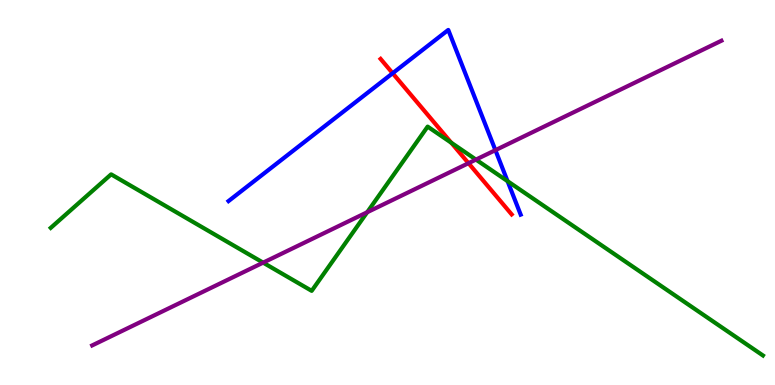[{'lines': ['blue', 'red'], 'intersections': [{'x': 5.07, 'y': 8.1}]}, {'lines': ['green', 'red'], 'intersections': [{'x': 5.82, 'y': 6.29}]}, {'lines': ['purple', 'red'], 'intersections': [{'x': 6.05, 'y': 5.76}]}, {'lines': ['blue', 'green'], 'intersections': [{'x': 6.55, 'y': 5.29}]}, {'lines': ['blue', 'purple'], 'intersections': [{'x': 6.39, 'y': 6.1}]}, {'lines': ['green', 'purple'], 'intersections': [{'x': 3.4, 'y': 3.18}, {'x': 4.74, 'y': 4.49}, {'x': 6.14, 'y': 5.85}]}]